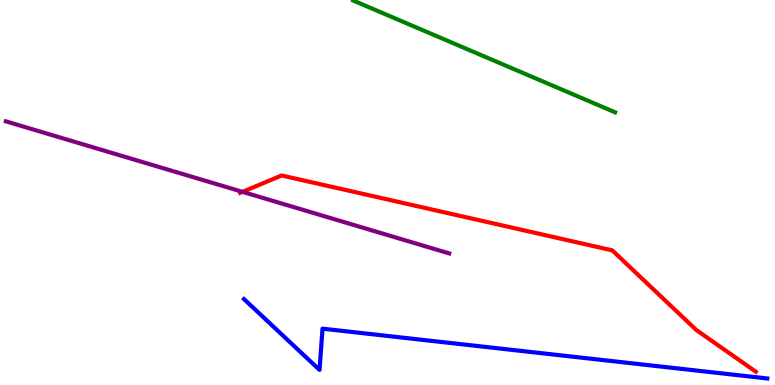[{'lines': ['blue', 'red'], 'intersections': []}, {'lines': ['green', 'red'], 'intersections': []}, {'lines': ['purple', 'red'], 'intersections': [{'x': 3.13, 'y': 5.02}]}, {'lines': ['blue', 'green'], 'intersections': []}, {'lines': ['blue', 'purple'], 'intersections': []}, {'lines': ['green', 'purple'], 'intersections': []}]